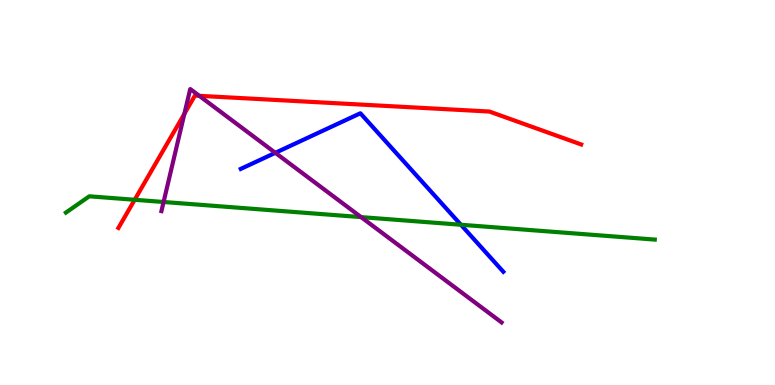[{'lines': ['blue', 'red'], 'intersections': []}, {'lines': ['green', 'red'], 'intersections': [{'x': 1.74, 'y': 4.81}]}, {'lines': ['purple', 'red'], 'intersections': [{'x': 2.38, 'y': 7.04}, {'x': 2.57, 'y': 7.51}]}, {'lines': ['blue', 'green'], 'intersections': [{'x': 5.95, 'y': 4.16}]}, {'lines': ['blue', 'purple'], 'intersections': [{'x': 3.55, 'y': 6.03}]}, {'lines': ['green', 'purple'], 'intersections': [{'x': 2.11, 'y': 4.75}, {'x': 4.66, 'y': 4.36}]}]